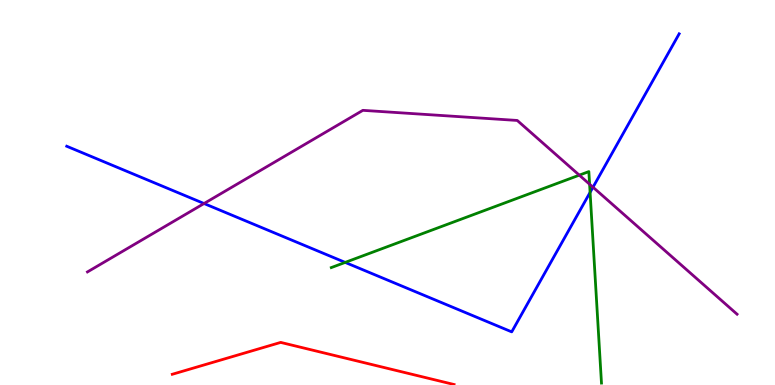[{'lines': ['blue', 'red'], 'intersections': []}, {'lines': ['green', 'red'], 'intersections': []}, {'lines': ['purple', 'red'], 'intersections': []}, {'lines': ['blue', 'green'], 'intersections': [{'x': 4.45, 'y': 3.18}, {'x': 7.61, 'y': 5.0}]}, {'lines': ['blue', 'purple'], 'intersections': [{'x': 2.63, 'y': 4.71}, {'x': 7.65, 'y': 5.14}]}, {'lines': ['green', 'purple'], 'intersections': [{'x': 7.47, 'y': 5.45}, {'x': 7.61, 'y': 5.21}]}]